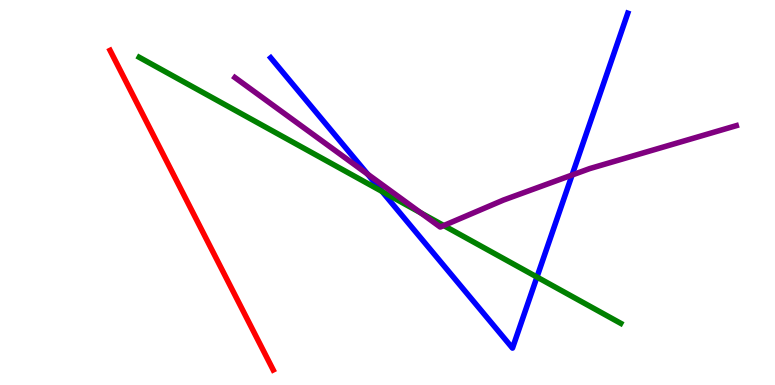[{'lines': ['blue', 'red'], 'intersections': []}, {'lines': ['green', 'red'], 'intersections': []}, {'lines': ['purple', 'red'], 'intersections': []}, {'lines': ['blue', 'green'], 'intersections': [{'x': 4.93, 'y': 5.03}, {'x': 6.93, 'y': 2.8}]}, {'lines': ['blue', 'purple'], 'intersections': [{'x': 4.74, 'y': 5.48}, {'x': 7.38, 'y': 5.45}]}, {'lines': ['green', 'purple'], 'intersections': [{'x': 5.43, 'y': 4.47}, {'x': 5.73, 'y': 4.14}]}]